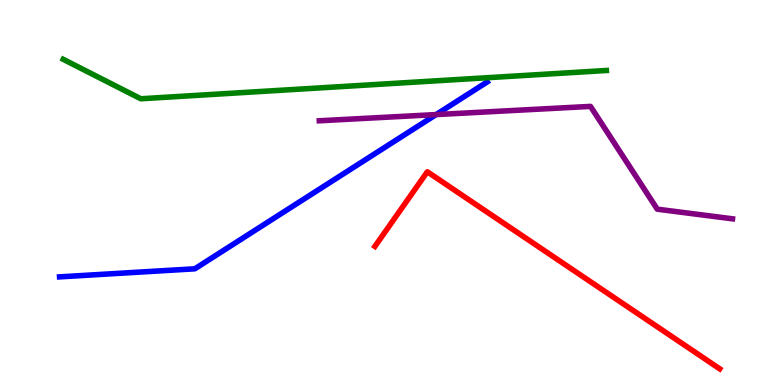[{'lines': ['blue', 'red'], 'intersections': []}, {'lines': ['green', 'red'], 'intersections': []}, {'lines': ['purple', 'red'], 'intersections': []}, {'lines': ['blue', 'green'], 'intersections': []}, {'lines': ['blue', 'purple'], 'intersections': [{'x': 5.63, 'y': 7.02}]}, {'lines': ['green', 'purple'], 'intersections': []}]